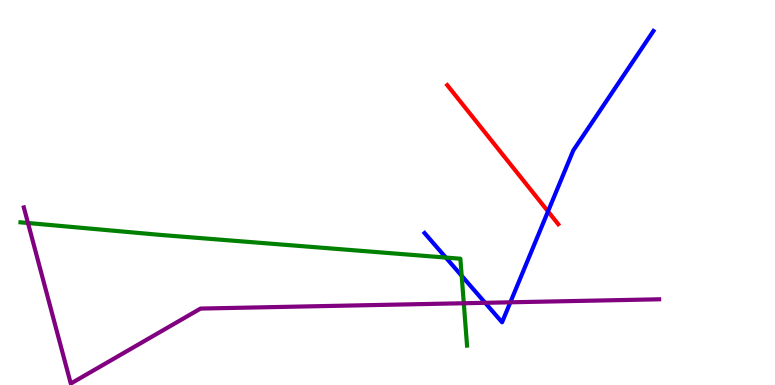[{'lines': ['blue', 'red'], 'intersections': [{'x': 7.07, 'y': 4.51}]}, {'lines': ['green', 'red'], 'intersections': []}, {'lines': ['purple', 'red'], 'intersections': []}, {'lines': ['blue', 'green'], 'intersections': [{'x': 5.75, 'y': 3.31}, {'x': 5.96, 'y': 2.84}]}, {'lines': ['blue', 'purple'], 'intersections': [{'x': 6.26, 'y': 2.13}, {'x': 6.59, 'y': 2.15}]}, {'lines': ['green', 'purple'], 'intersections': [{'x': 0.361, 'y': 4.21}, {'x': 5.98, 'y': 2.12}]}]